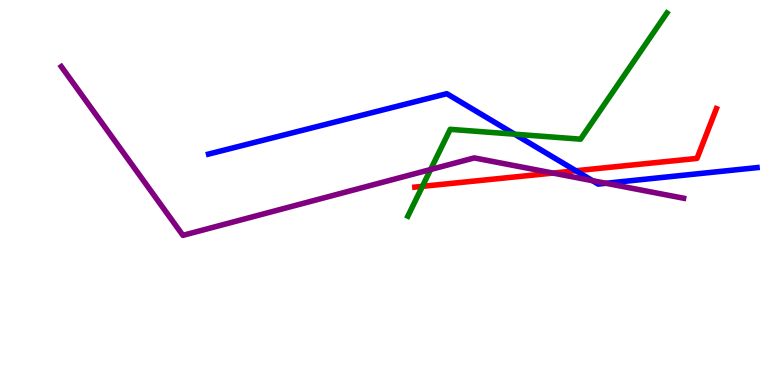[{'lines': ['blue', 'red'], 'intersections': [{'x': 7.43, 'y': 5.57}]}, {'lines': ['green', 'red'], 'intersections': [{'x': 5.45, 'y': 5.16}]}, {'lines': ['purple', 'red'], 'intersections': [{'x': 7.13, 'y': 5.5}]}, {'lines': ['blue', 'green'], 'intersections': [{'x': 6.64, 'y': 6.51}]}, {'lines': ['blue', 'purple'], 'intersections': [{'x': 7.65, 'y': 5.31}, {'x': 7.82, 'y': 5.24}]}, {'lines': ['green', 'purple'], 'intersections': [{'x': 5.56, 'y': 5.6}]}]